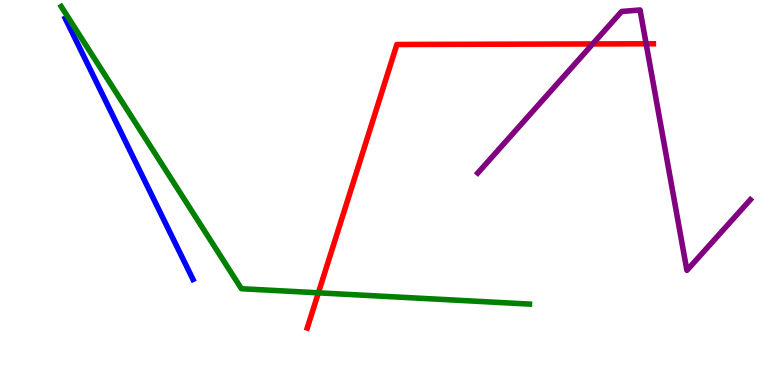[{'lines': ['blue', 'red'], 'intersections': []}, {'lines': ['green', 'red'], 'intersections': [{'x': 4.11, 'y': 2.39}]}, {'lines': ['purple', 'red'], 'intersections': [{'x': 7.65, 'y': 8.86}, {'x': 8.34, 'y': 8.86}]}, {'lines': ['blue', 'green'], 'intersections': []}, {'lines': ['blue', 'purple'], 'intersections': []}, {'lines': ['green', 'purple'], 'intersections': []}]